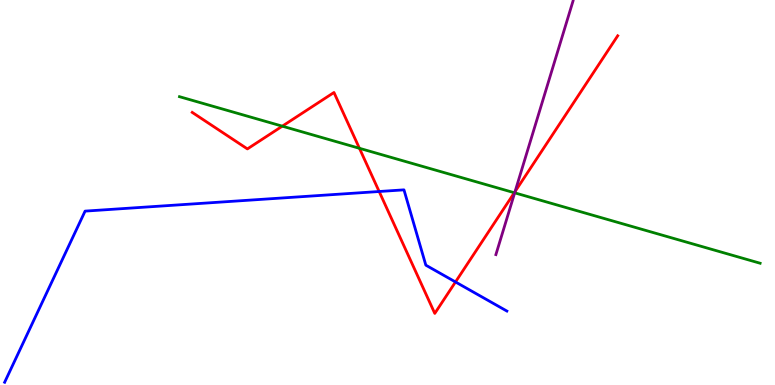[{'lines': ['blue', 'red'], 'intersections': [{'x': 4.89, 'y': 5.03}, {'x': 5.88, 'y': 2.68}]}, {'lines': ['green', 'red'], 'intersections': [{'x': 3.64, 'y': 6.72}, {'x': 4.64, 'y': 6.15}, {'x': 6.64, 'y': 4.99}]}, {'lines': ['purple', 'red'], 'intersections': [{'x': 6.65, 'y': 5.02}]}, {'lines': ['blue', 'green'], 'intersections': []}, {'lines': ['blue', 'purple'], 'intersections': []}, {'lines': ['green', 'purple'], 'intersections': [{'x': 6.64, 'y': 4.99}]}]